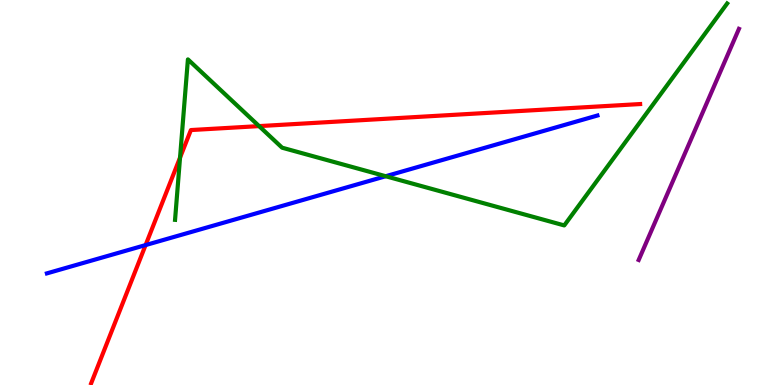[{'lines': ['blue', 'red'], 'intersections': [{'x': 1.88, 'y': 3.63}]}, {'lines': ['green', 'red'], 'intersections': [{'x': 2.32, 'y': 5.91}, {'x': 3.34, 'y': 6.72}]}, {'lines': ['purple', 'red'], 'intersections': []}, {'lines': ['blue', 'green'], 'intersections': [{'x': 4.98, 'y': 5.42}]}, {'lines': ['blue', 'purple'], 'intersections': []}, {'lines': ['green', 'purple'], 'intersections': []}]